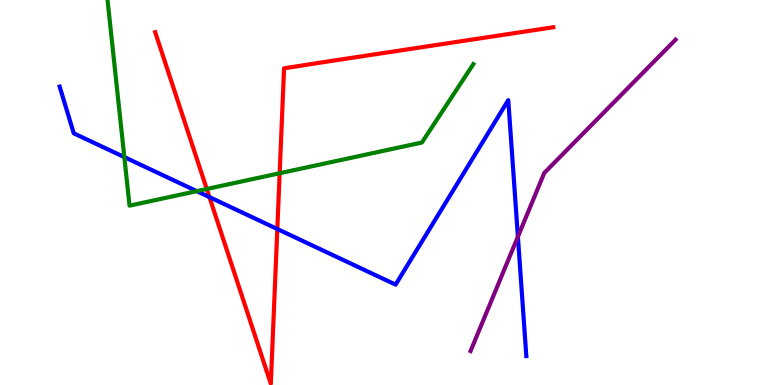[{'lines': ['blue', 'red'], 'intersections': [{'x': 2.7, 'y': 4.88}, {'x': 3.58, 'y': 4.05}]}, {'lines': ['green', 'red'], 'intersections': [{'x': 2.67, 'y': 5.09}, {'x': 3.61, 'y': 5.5}]}, {'lines': ['purple', 'red'], 'intersections': []}, {'lines': ['blue', 'green'], 'intersections': [{'x': 1.6, 'y': 5.92}, {'x': 2.54, 'y': 5.04}]}, {'lines': ['blue', 'purple'], 'intersections': [{'x': 6.68, 'y': 3.85}]}, {'lines': ['green', 'purple'], 'intersections': []}]